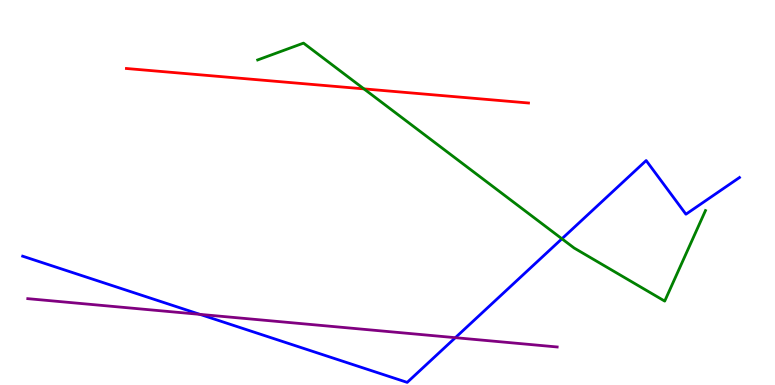[{'lines': ['blue', 'red'], 'intersections': []}, {'lines': ['green', 'red'], 'intersections': [{'x': 4.7, 'y': 7.69}]}, {'lines': ['purple', 'red'], 'intersections': []}, {'lines': ['blue', 'green'], 'intersections': [{'x': 7.25, 'y': 3.8}]}, {'lines': ['blue', 'purple'], 'intersections': [{'x': 2.58, 'y': 1.83}, {'x': 5.88, 'y': 1.23}]}, {'lines': ['green', 'purple'], 'intersections': []}]